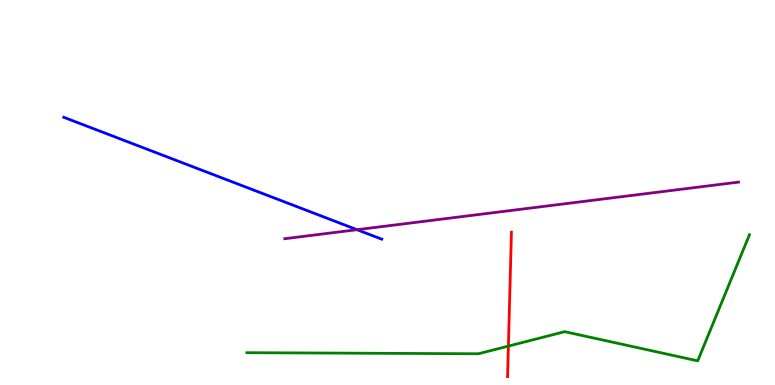[{'lines': ['blue', 'red'], 'intersections': []}, {'lines': ['green', 'red'], 'intersections': [{'x': 6.56, 'y': 1.01}]}, {'lines': ['purple', 'red'], 'intersections': []}, {'lines': ['blue', 'green'], 'intersections': []}, {'lines': ['blue', 'purple'], 'intersections': [{'x': 4.61, 'y': 4.03}]}, {'lines': ['green', 'purple'], 'intersections': []}]